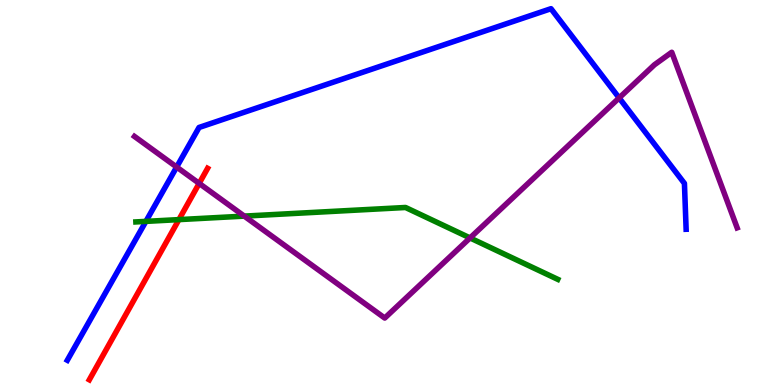[{'lines': ['blue', 'red'], 'intersections': []}, {'lines': ['green', 'red'], 'intersections': [{'x': 2.31, 'y': 4.3}]}, {'lines': ['purple', 'red'], 'intersections': [{'x': 2.57, 'y': 5.24}]}, {'lines': ['blue', 'green'], 'intersections': [{'x': 1.88, 'y': 4.25}]}, {'lines': ['blue', 'purple'], 'intersections': [{'x': 2.28, 'y': 5.66}, {'x': 7.99, 'y': 7.46}]}, {'lines': ['green', 'purple'], 'intersections': [{'x': 3.15, 'y': 4.39}, {'x': 6.07, 'y': 3.82}]}]